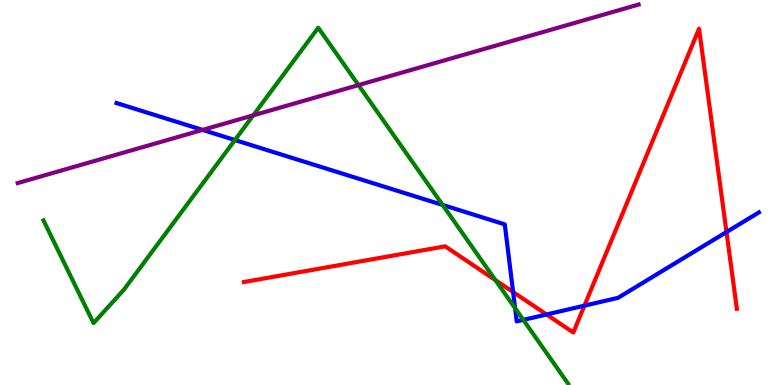[{'lines': ['blue', 'red'], 'intersections': [{'x': 6.62, 'y': 2.42}, {'x': 7.05, 'y': 1.83}, {'x': 7.54, 'y': 2.06}, {'x': 9.37, 'y': 3.97}]}, {'lines': ['green', 'red'], 'intersections': [{'x': 6.39, 'y': 2.72}]}, {'lines': ['purple', 'red'], 'intersections': []}, {'lines': ['blue', 'green'], 'intersections': [{'x': 3.03, 'y': 6.36}, {'x': 5.71, 'y': 4.68}, {'x': 6.65, 'y': 2.0}, {'x': 6.75, 'y': 1.69}]}, {'lines': ['blue', 'purple'], 'intersections': [{'x': 2.61, 'y': 6.63}]}, {'lines': ['green', 'purple'], 'intersections': [{'x': 3.27, 'y': 7.0}, {'x': 4.63, 'y': 7.79}]}]